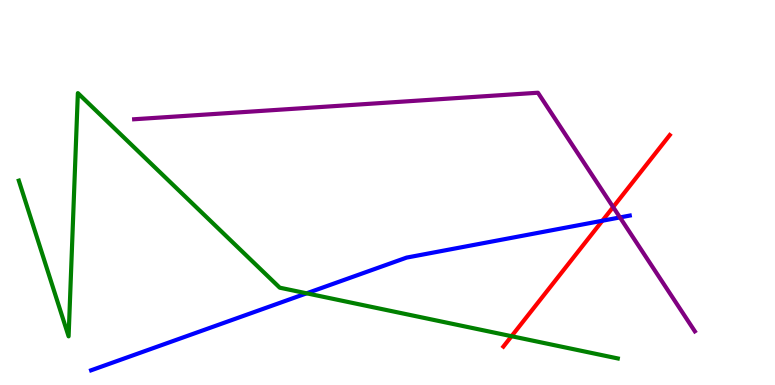[{'lines': ['blue', 'red'], 'intersections': [{'x': 7.77, 'y': 4.27}]}, {'lines': ['green', 'red'], 'intersections': [{'x': 6.6, 'y': 1.27}]}, {'lines': ['purple', 'red'], 'intersections': [{'x': 7.91, 'y': 4.62}]}, {'lines': ['blue', 'green'], 'intersections': [{'x': 3.96, 'y': 2.38}]}, {'lines': ['blue', 'purple'], 'intersections': [{'x': 8.0, 'y': 4.35}]}, {'lines': ['green', 'purple'], 'intersections': []}]